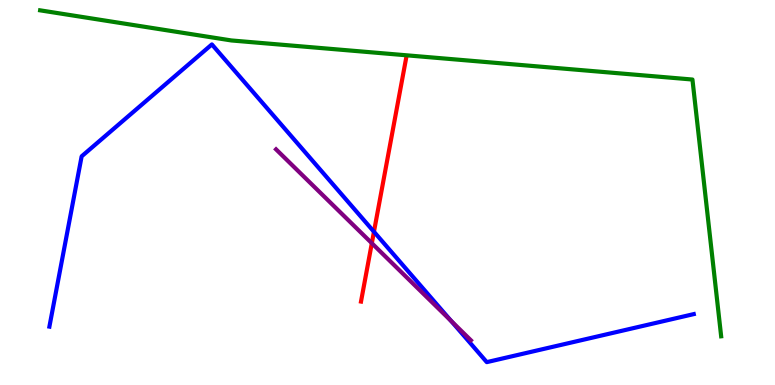[{'lines': ['blue', 'red'], 'intersections': [{'x': 4.83, 'y': 3.98}]}, {'lines': ['green', 'red'], 'intersections': []}, {'lines': ['purple', 'red'], 'intersections': [{'x': 4.8, 'y': 3.68}]}, {'lines': ['blue', 'green'], 'intersections': []}, {'lines': ['blue', 'purple'], 'intersections': [{'x': 5.82, 'y': 1.67}]}, {'lines': ['green', 'purple'], 'intersections': []}]